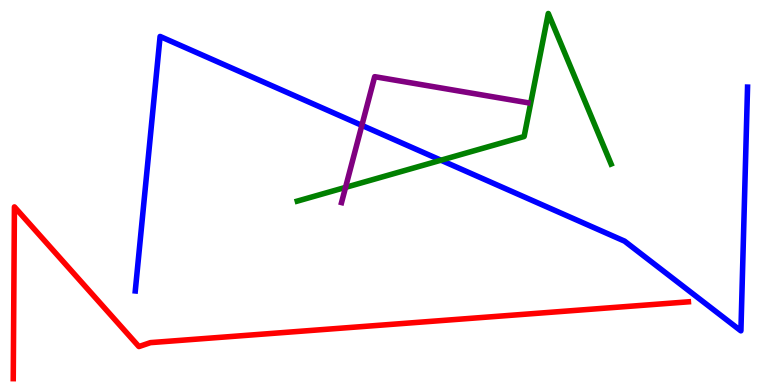[{'lines': ['blue', 'red'], 'intersections': []}, {'lines': ['green', 'red'], 'intersections': []}, {'lines': ['purple', 'red'], 'intersections': []}, {'lines': ['blue', 'green'], 'intersections': [{'x': 5.69, 'y': 5.84}]}, {'lines': ['blue', 'purple'], 'intersections': [{'x': 4.67, 'y': 6.74}]}, {'lines': ['green', 'purple'], 'intersections': [{'x': 4.46, 'y': 5.13}]}]